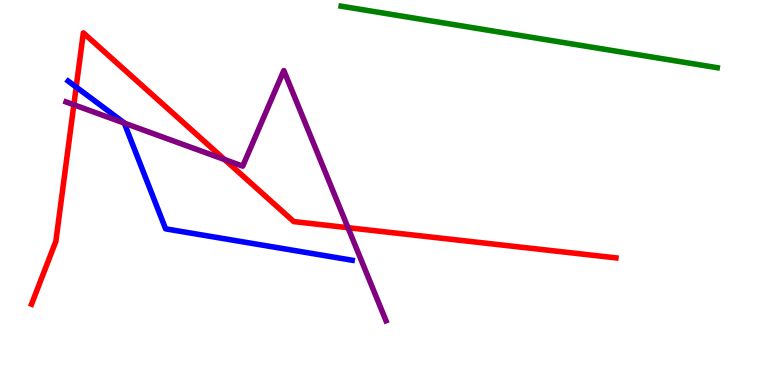[{'lines': ['blue', 'red'], 'intersections': [{'x': 0.983, 'y': 7.74}]}, {'lines': ['green', 'red'], 'intersections': []}, {'lines': ['purple', 'red'], 'intersections': [{'x': 0.953, 'y': 7.28}, {'x': 2.9, 'y': 5.86}, {'x': 4.49, 'y': 4.09}]}, {'lines': ['blue', 'green'], 'intersections': []}, {'lines': ['blue', 'purple'], 'intersections': [{'x': 1.6, 'y': 6.8}]}, {'lines': ['green', 'purple'], 'intersections': []}]